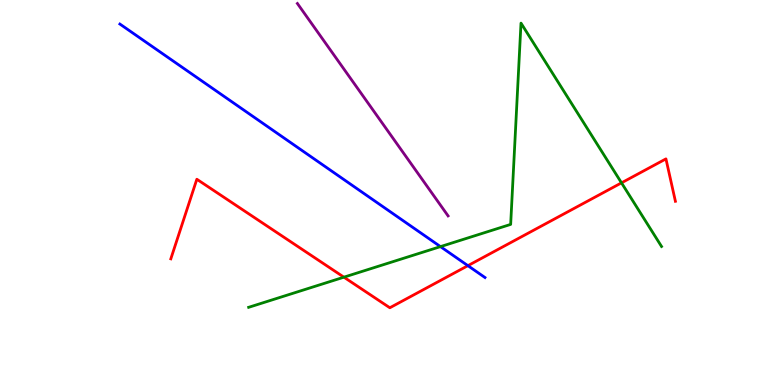[{'lines': ['blue', 'red'], 'intersections': [{'x': 6.04, 'y': 3.1}]}, {'lines': ['green', 'red'], 'intersections': [{'x': 4.44, 'y': 2.8}, {'x': 8.02, 'y': 5.25}]}, {'lines': ['purple', 'red'], 'intersections': []}, {'lines': ['blue', 'green'], 'intersections': [{'x': 5.68, 'y': 3.59}]}, {'lines': ['blue', 'purple'], 'intersections': []}, {'lines': ['green', 'purple'], 'intersections': []}]